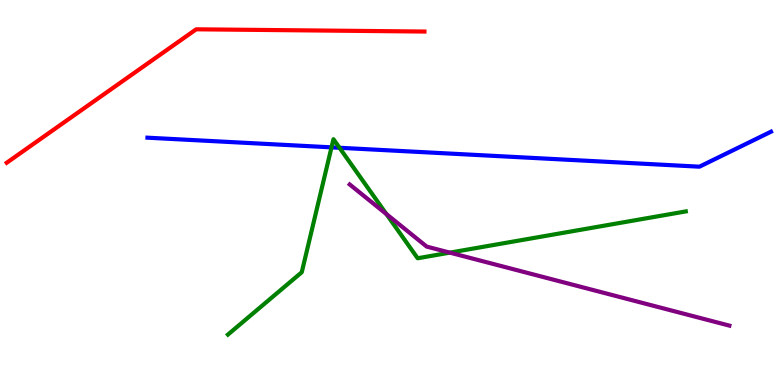[{'lines': ['blue', 'red'], 'intersections': []}, {'lines': ['green', 'red'], 'intersections': []}, {'lines': ['purple', 'red'], 'intersections': []}, {'lines': ['blue', 'green'], 'intersections': [{'x': 4.28, 'y': 6.17}, {'x': 4.38, 'y': 6.16}]}, {'lines': ['blue', 'purple'], 'intersections': []}, {'lines': ['green', 'purple'], 'intersections': [{'x': 4.99, 'y': 4.44}, {'x': 5.8, 'y': 3.44}]}]